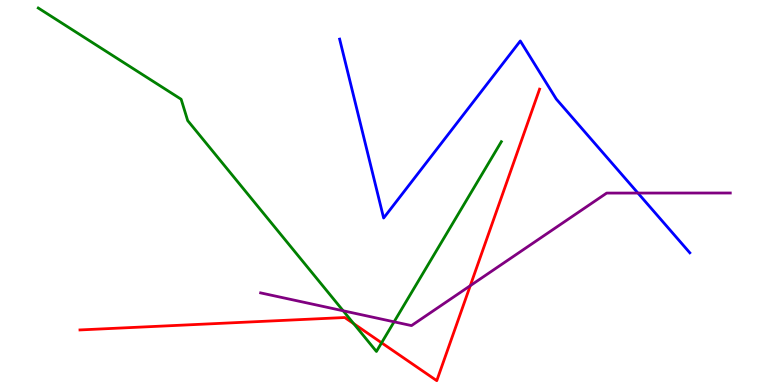[{'lines': ['blue', 'red'], 'intersections': []}, {'lines': ['green', 'red'], 'intersections': [{'x': 4.56, 'y': 1.59}, {'x': 4.92, 'y': 1.1}]}, {'lines': ['purple', 'red'], 'intersections': [{'x': 6.07, 'y': 2.58}]}, {'lines': ['blue', 'green'], 'intersections': []}, {'lines': ['blue', 'purple'], 'intersections': [{'x': 8.23, 'y': 4.99}]}, {'lines': ['green', 'purple'], 'intersections': [{'x': 4.43, 'y': 1.93}, {'x': 5.08, 'y': 1.64}]}]